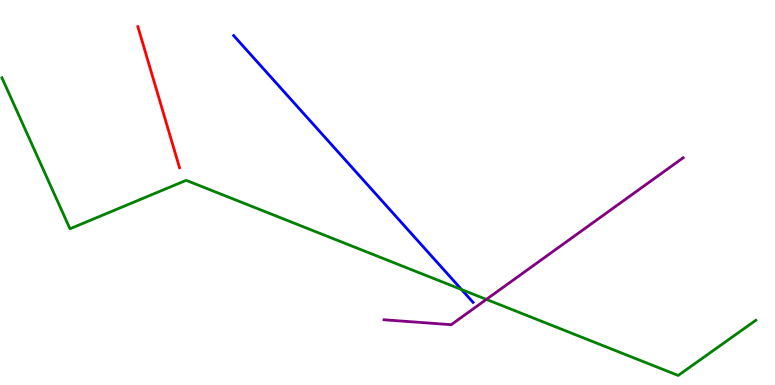[{'lines': ['blue', 'red'], 'intersections': []}, {'lines': ['green', 'red'], 'intersections': []}, {'lines': ['purple', 'red'], 'intersections': []}, {'lines': ['blue', 'green'], 'intersections': [{'x': 5.96, 'y': 2.48}]}, {'lines': ['blue', 'purple'], 'intersections': []}, {'lines': ['green', 'purple'], 'intersections': [{'x': 6.28, 'y': 2.22}]}]